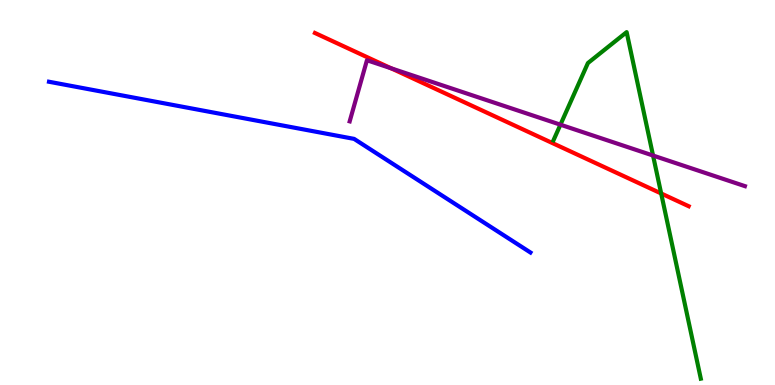[{'lines': ['blue', 'red'], 'intersections': []}, {'lines': ['green', 'red'], 'intersections': [{'x': 8.53, 'y': 4.97}]}, {'lines': ['purple', 'red'], 'intersections': [{'x': 5.05, 'y': 8.23}]}, {'lines': ['blue', 'green'], 'intersections': []}, {'lines': ['blue', 'purple'], 'intersections': []}, {'lines': ['green', 'purple'], 'intersections': [{'x': 7.23, 'y': 6.76}, {'x': 8.43, 'y': 5.96}]}]